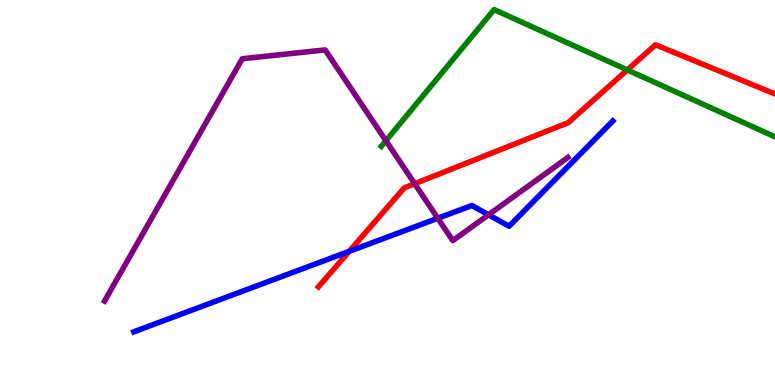[{'lines': ['blue', 'red'], 'intersections': [{'x': 4.51, 'y': 3.47}]}, {'lines': ['green', 'red'], 'intersections': [{'x': 8.09, 'y': 8.18}]}, {'lines': ['purple', 'red'], 'intersections': [{'x': 5.35, 'y': 5.23}]}, {'lines': ['blue', 'green'], 'intersections': []}, {'lines': ['blue', 'purple'], 'intersections': [{'x': 5.65, 'y': 4.33}, {'x': 6.3, 'y': 4.42}]}, {'lines': ['green', 'purple'], 'intersections': [{'x': 4.98, 'y': 6.34}]}]